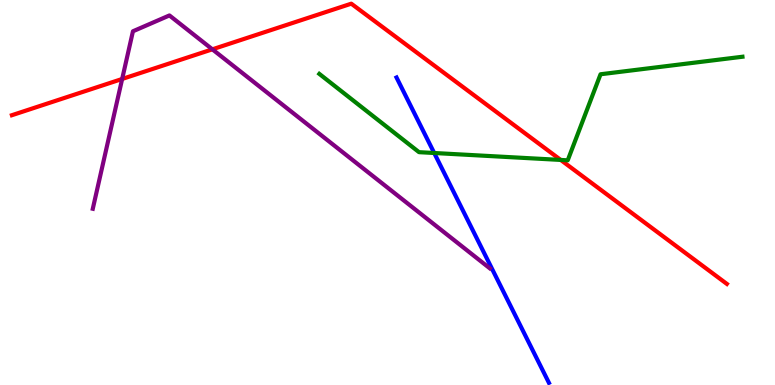[{'lines': ['blue', 'red'], 'intersections': []}, {'lines': ['green', 'red'], 'intersections': [{'x': 7.24, 'y': 5.85}]}, {'lines': ['purple', 'red'], 'intersections': [{'x': 1.58, 'y': 7.95}, {'x': 2.74, 'y': 8.72}]}, {'lines': ['blue', 'green'], 'intersections': [{'x': 5.6, 'y': 6.03}]}, {'lines': ['blue', 'purple'], 'intersections': []}, {'lines': ['green', 'purple'], 'intersections': []}]